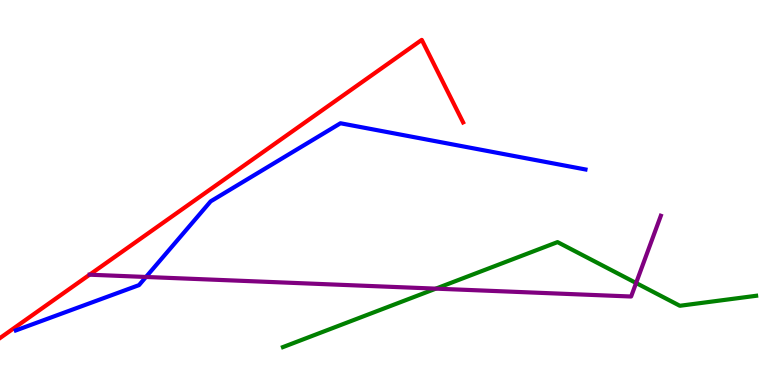[{'lines': ['blue', 'red'], 'intersections': []}, {'lines': ['green', 'red'], 'intersections': []}, {'lines': ['purple', 'red'], 'intersections': []}, {'lines': ['blue', 'green'], 'intersections': []}, {'lines': ['blue', 'purple'], 'intersections': [{'x': 1.88, 'y': 2.81}]}, {'lines': ['green', 'purple'], 'intersections': [{'x': 5.62, 'y': 2.5}, {'x': 8.21, 'y': 2.65}]}]